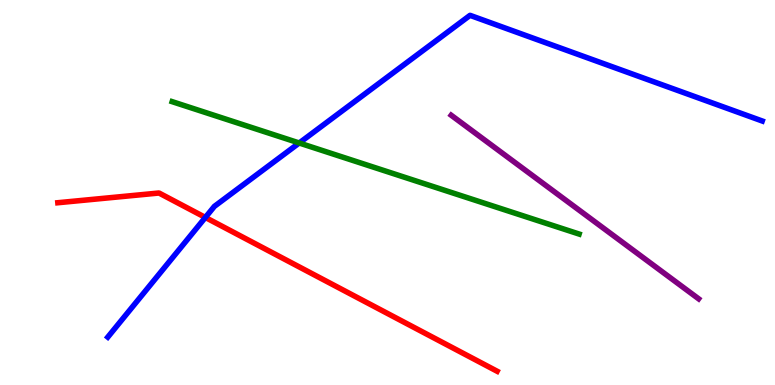[{'lines': ['blue', 'red'], 'intersections': [{'x': 2.65, 'y': 4.35}]}, {'lines': ['green', 'red'], 'intersections': []}, {'lines': ['purple', 'red'], 'intersections': []}, {'lines': ['blue', 'green'], 'intersections': [{'x': 3.86, 'y': 6.29}]}, {'lines': ['blue', 'purple'], 'intersections': []}, {'lines': ['green', 'purple'], 'intersections': []}]